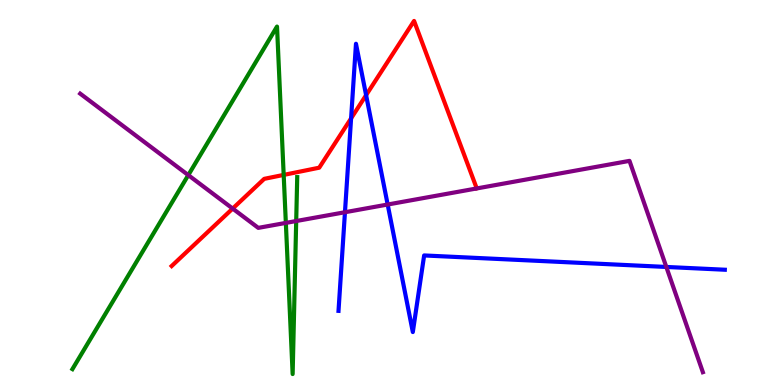[{'lines': ['blue', 'red'], 'intersections': [{'x': 4.53, 'y': 6.93}, {'x': 4.72, 'y': 7.53}]}, {'lines': ['green', 'red'], 'intersections': [{'x': 3.66, 'y': 5.46}]}, {'lines': ['purple', 'red'], 'intersections': [{'x': 3.0, 'y': 4.58}]}, {'lines': ['blue', 'green'], 'intersections': []}, {'lines': ['blue', 'purple'], 'intersections': [{'x': 4.45, 'y': 4.49}, {'x': 5.0, 'y': 4.69}, {'x': 8.6, 'y': 3.07}]}, {'lines': ['green', 'purple'], 'intersections': [{'x': 2.43, 'y': 5.45}, {'x': 3.69, 'y': 4.21}, {'x': 3.82, 'y': 4.26}]}]